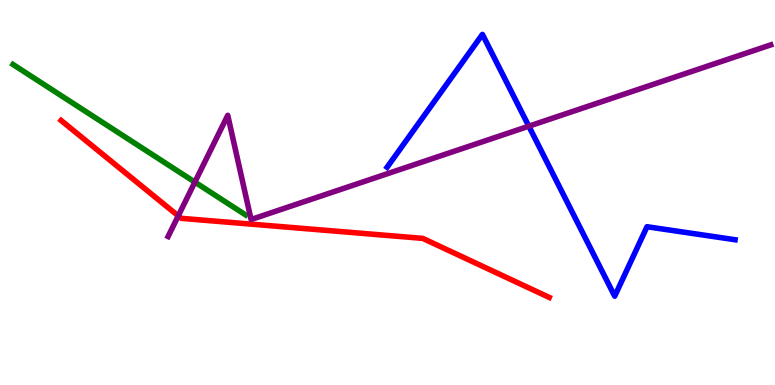[{'lines': ['blue', 'red'], 'intersections': []}, {'lines': ['green', 'red'], 'intersections': []}, {'lines': ['purple', 'red'], 'intersections': [{'x': 2.3, 'y': 4.39}]}, {'lines': ['blue', 'green'], 'intersections': []}, {'lines': ['blue', 'purple'], 'intersections': [{'x': 6.82, 'y': 6.72}]}, {'lines': ['green', 'purple'], 'intersections': [{'x': 2.51, 'y': 5.27}]}]